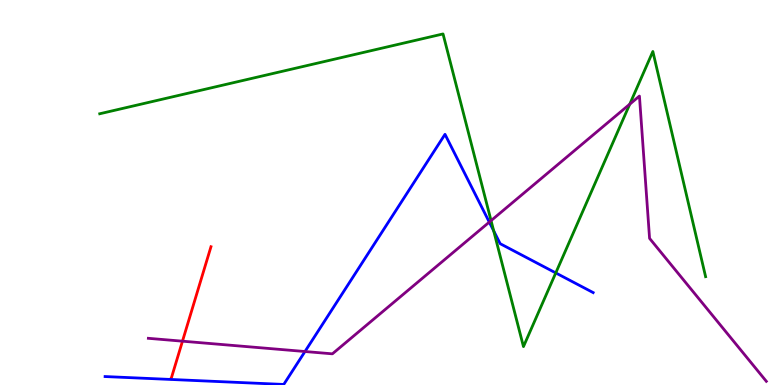[{'lines': ['blue', 'red'], 'intersections': []}, {'lines': ['green', 'red'], 'intersections': []}, {'lines': ['purple', 'red'], 'intersections': [{'x': 2.35, 'y': 1.14}]}, {'lines': ['blue', 'green'], 'intersections': [{'x': 6.37, 'y': 4.0}, {'x': 7.17, 'y': 2.91}]}, {'lines': ['blue', 'purple'], 'intersections': [{'x': 3.94, 'y': 0.87}, {'x': 6.31, 'y': 4.23}]}, {'lines': ['green', 'purple'], 'intersections': [{'x': 6.34, 'y': 4.27}, {'x': 8.13, 'y': 7.29}]}]